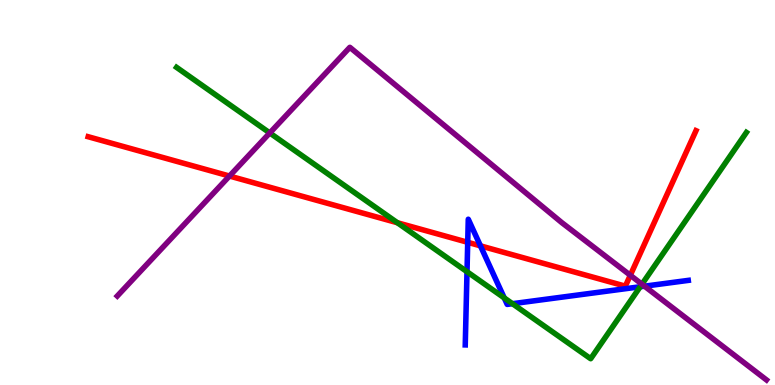[{'lines': ['blue', 'red'], 'intersections': [{'x': 6.04, 'y': 3.71}, {'x': 6.2, 'y': 3.61}]}, {'lines': ['green', 'red'], 'intersections': [{'x': 5.13, 'y': 4.21}]}, {'lines': ['purple', 'red'], 'intersections': [{'x': 2.96, 'y': 5.43}, {'x': 8.13, 'y': 2.85}]}, {'lines': ['blue', 'green'], 'intersections': [{'x': 6.03, 'y': 2.94}, {'x': 6.51, 'y': 2.26}, {'x': 6.61, 'y': 2.11}, {'x': 8.26, 'y': 2.55}]}, {'lines': ['blue', 'purple'], 'intersections': [{'x': 8.32, 'y': 2.57}]}, {'lines': ['green', 'purple'], 'intersections': [{'x': 3.48, 'y': 6.55}, {'x': 8.28, 'y': 2.62}]}]